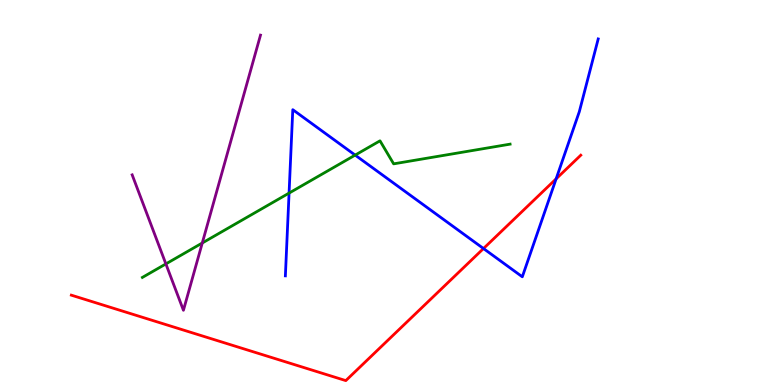[{'lines': ['blue', 'red'], 'intersections': [{'x': 6.24, 'y': 3.54}, {'x': 7.18, 'y': 5.35}]}, {'lines': ['green', 'red'], 'intersections': []}, {'lines': ['purple', 'red'], 'intersections': []}, {'lines': ['blue', 'green'], 'intersections': [{'x': 3.73, 'y': 4.98}, {'x': 4.58, 'y': 5.97}]}, {'lines': ['blue', 'purple'], 'intersections': []}, {'lines': ['green', 'purple'], 'intersections': [{'x': 2.14, 'y': 3.15}, {'x': 2.61, 'y': 3.69}]}]